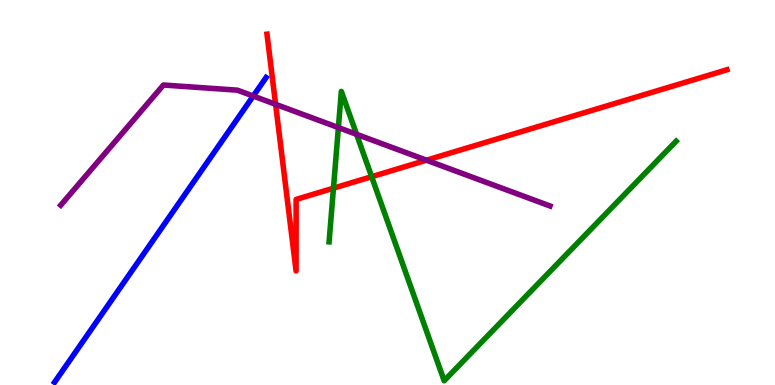[{'lines': ['blue', 'red'], 'intersections': []}, {'lines': ['green', 'red'], 'intersections': [{'x': 4.3, 'y': 5.11}, {'x': 4.8, 'y': 5.41}]}, {'lines': ['purple', 'red'], 'intersections': [{'x': 3.56, 'y': 7.29}, {'x': 5.5, 'y': 5.84}]}, {'lines': ['blue', 'green'], 'intersections': []}, {'lines': ['blue', 'purple'], 'intersections': [{'x': 3.27, 'y': 7.51}]}, {'lines': ['green', 'purple'], 'intersections': [{'x': 4.37, 'y': 6.69}, {'x': 4.6, 'y': 6.51}]}]